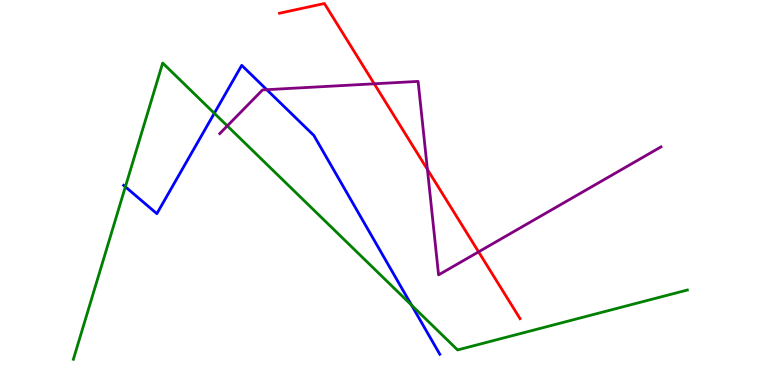[{'lines': ['blue', 'red'], 'intersections': []}, {'lines': ['green', 'red'], 'intersections': []}, {'lines': ['purple', 'red'], 'intersections': [{'x': 4.83, 'y': 7.82}, {'x': 5.52, 'y': 5.6}, {'x': 6.18, 'y': 3.46}]}, {'lines': ['blue', 'green'], 'intersections': [{'x': 1.62, 'y': 5.15}, {'x': 2.77, 'y': 7.06}, {'x': 5.31, 'y': 2.07}]}, {'lines': ['blue', 'purple'], 'intersections': [{'x': 3.44, 'y': 7.67}]}, {'lines': ['green', 'purple'], 'intersections': [{'x': 2.93, 'y': 6.73}]}]